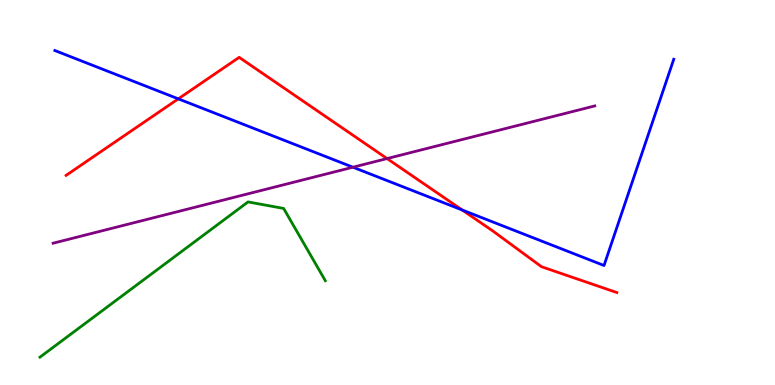[{'lines': ['blue', 'red'], 'intersections': [{'x': 2.3, 'y': 7.43}, {'x': 5.96, 'y': 4.55}]}, {'lines': ['green', 'red'], 'intersections': []}, {'lines': ['purple', 'red'], 'intersections': [{'x': 4.99, 'y': 5.88}]}, {'lines': ['blue', 'green'], 'intersections': []}, {'lines': ['blue', 'purple'], 'intersections': [{'x': 4.55, 'y': 5.66}]}, {'lines': ['green', 'purple'], 'intersections': []}]